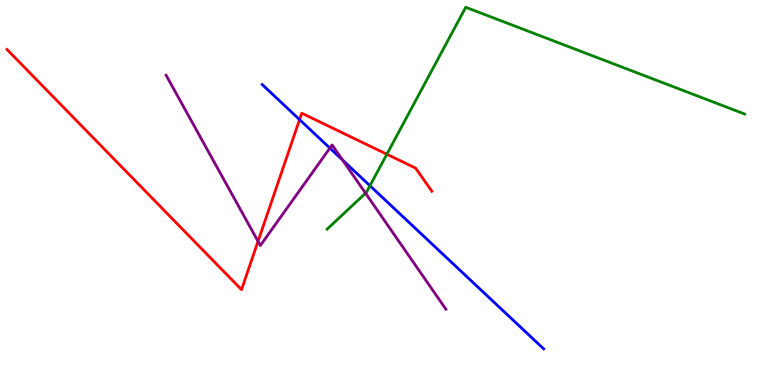[{'lines': ['blue', 'red'], 'intersections': [{'x': 3.87, 'y': 6.89}]}, {'lines': ['green', 'red'], 'intersections': [{'x': 4.99, 'y': 5.99}]}, {'lines': ['purple', 'red'], 'intersections': [{'x': 3.33, 'y': 3.73}]}, {'lines': ['blue', 'green'], 'intersections': [{'x': 4.77, 'y': 5.18}]}, {'lines': ['blue', 'purple'], 'intersections': [{'x': 4.26, 'y': 6.15}, {'x': 4.42, 'y': 5.85}]}, {'lines': ['green', 'purple'], 'intersections': [{'x': 4.72, 'y': 4.98}]}]